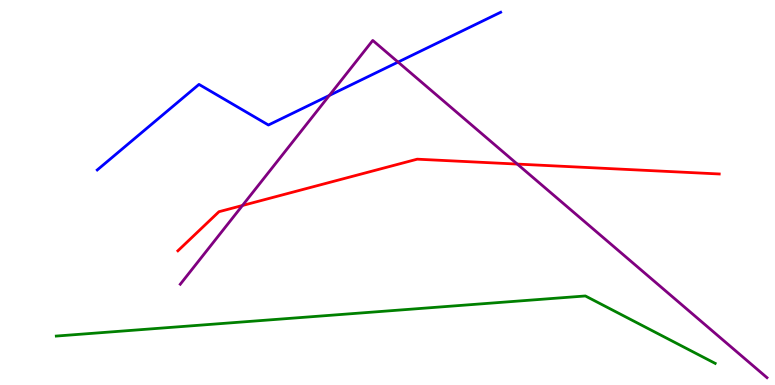[{'lines': ['blue', 'red'], 'intersections': []}, {'lines': ['green', 'red'], 'intersections': []}, {'lines': ['purple', 'red'], 'intersections': [{'x': 3.13, 'y': 4.66}, {'x': 6.67, 'y': 5.74}]}, {'lines': ['blue', 'green'], 'intersections': []}, {'lines': ['blue', 'purple'], 'intersections': [{'x': 4.25, 'y': 7.52}, {'x': 5.14, 'y': 8.39}]}, {'lines': ['green', 'purple'], 'intersections': []}]